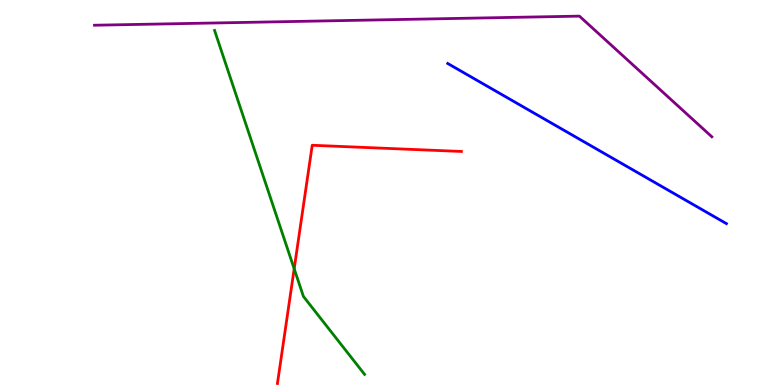[{'lines': ['blue', 'red'], 'intersections': []}, {'lines': ['green', 'red'], 'intersections': [{'x': 3.8, 'y': 3.02}]}, {'lines': ['purple', 'red'], 'intersections': []}, {'lines': ['blue', 'green'], 'intersections': []}, {'lines': ['blue', 'purple'], 'intersections': []}, {'lines': ['green', 'purple'], 'intersections': []}]